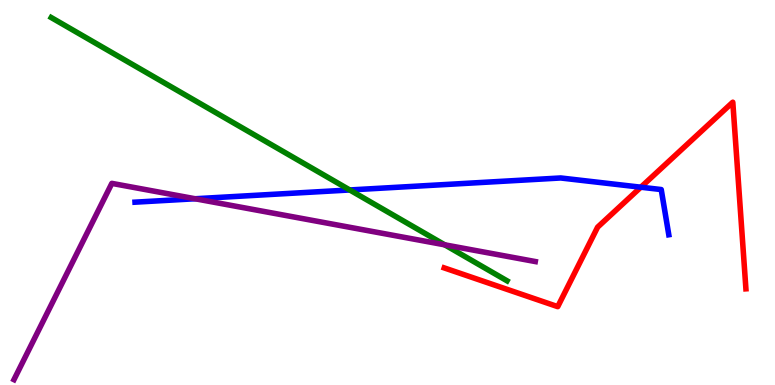[{'lines': ['blue', 'red'], 'intersections': [{'x': 8.27, 'y': 5.14}]}, {'lines': ['green', 'red'], 'intersections': []}, {'lines': ['purple', 'red'], 'intersections': []}, {'lines': ['blue', 'green'], 'intersections': [{'x': 4.51, 'y': 5.07}]}, {'lines': ['blue', 'purple'], 'intersections': [{'x': 2.52, 'y': 4.84}]}, {'lines': ['green', 'purple'], 'intersections': [{'x': 5.74, 'y': 3.64}]}]